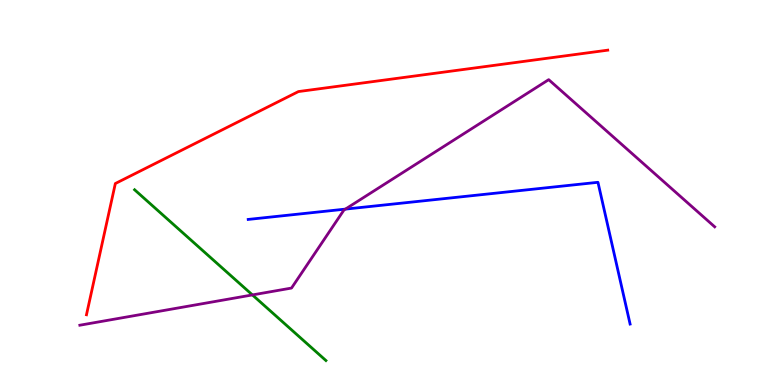[{'lines': ['blue', 'red'], 'intersections': []}, {'lines': ['green', 'red'], 'intersections': []}, {'lines': ['purple', 'red'], 'intersections': []}, {'lines': ['blue', 'green'], 'intersections': []}, {'lines': ['blue', 'purple'], 'intersections': [{'x': 4.46, 'y': 4.57}]}, {'lines': ['green', 'purple'], 'intersections': [{'x': 3.26, 'y': 2.34}]}]